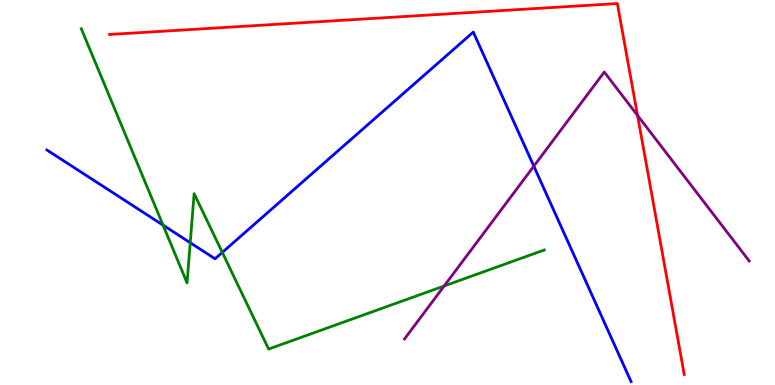[{'lines': ['blue', 'red'], 'intersections': []}, {'lines': ['green', 'red'], 'intersections': []}, {'lines': ['purple', 'red'], 'intersections': [{'x': 8.23, 'y': 7.0}]}, {'lines': ['blue', 'green'], 'intersections': [{'x': 2.1, 'y': 4.15}, {'x': 2.45, 'y': 3.7}, {'x': 2.87, 'y': 3.44}]}, {'lines': ['blue', 'purple'], 'intersections': [{'x': 6.89, 'y': 5.68}]}, {'lines': ['green', 'purple'], 'intersections': [{'x': 5.73, 'y': 2.57}]}]